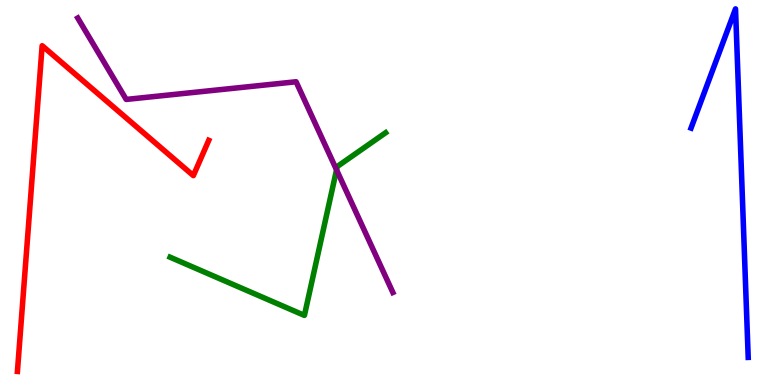[{'lines': ['blue', 'red'], 'intersections': []}, {'lines': ['green', 'red'], 'intersections': []}, {'lines': ['purple', 'red'], 'intersections': []}, {'lines': ['blue', 'green'], 'intersections': []}, {'lines': ['blue', 'purple'], 'intersections': []}, {'lines': ['green', 'purple'], 'intersections': [{'x': 4.34, 'y': 5.59}]}]